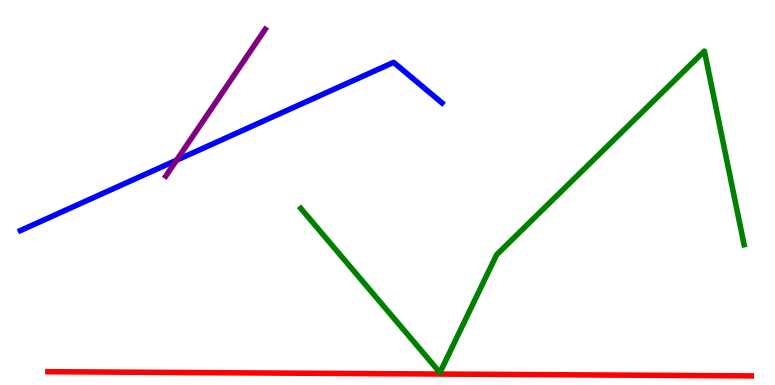[{'lines': ['blue', 'red'], 'intersections': []}, {'lines': ['green', 'red'], 'intersections': []}, {'lines': ['purple', 'red'], 'intersections': []}, {'lines': ['blue', 'green'], 'intersections': []}, {'lines': ['blue', 'purple'], 'intersections': [{'x': 2.28, 'y': 5.84}]}, {'lines': ['green', 'purple'], 'intersections': []}]